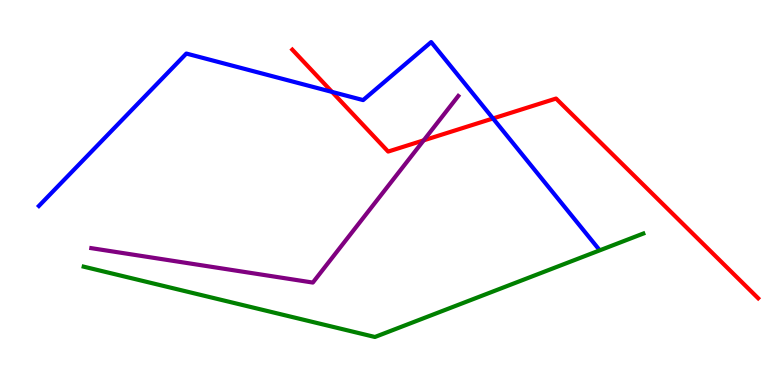[{'lines': ['blue', 'red'], 'intersections': [{'x': 4.28, 'y': 7.61}, {'x': 6.36, 'y': 6.92}]}, {'lines': ['green', 'red'], 'intersections': []}, {'lines': ['purple', 'red'], 'intersections': [{'x': 5.47, 'y': 6.35}]}, {'lines': ['blue', 'green'], 'intersections': []}, {'lines': ['blue', 'purple'], 'intersections': []}, {'lines': ['green', 'purple'], 'intersections': []}]